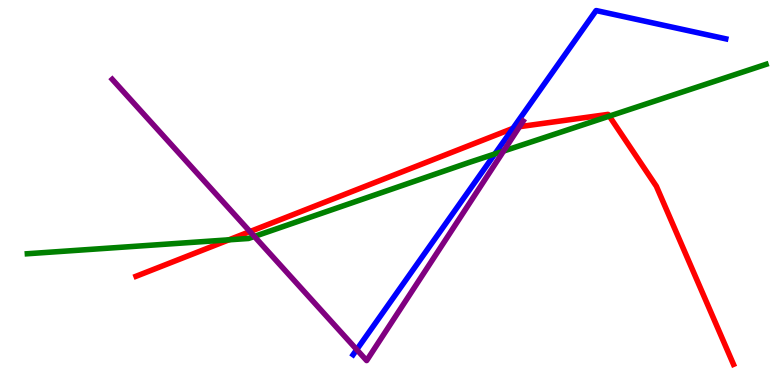[{'lines': ['blue', 'red'], 'intersections': [{'x': 6.62, 'y': 6.67}]}, {'lines': ['green', 'red'], 'intersections': [{'x': 2.95, 'y': 3.77}, {'x': 7.86, 'y': 6.98}]}, {'lines': ['purple', 'red'], 'intersections': [{'x': 3.23, 'y': 3.99}, {'x': 6.7, 'y': 6.71}]}, {'lines': ['blue', 'green'], 'intersections': [{'x': 6.39, 'y': 6.0}]}, {'lines': ['blue', 'purple'], 'intersections': [{'x': 4.6, 'y': 0.92}]}, {'lines': ['green', 'purple'], 'intersections': [{'x': 3.28, 'y': 3.86}, {'x': 6.5, 'y': 6.08}]}]